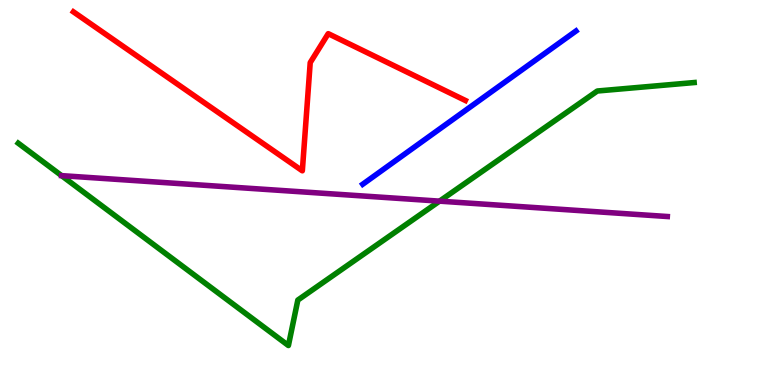[{'lines': ['blue', 'red'], 'intersections': []}, {'lines': ['green', 'red'], 'intersections': []}, {'lines': ['purple', 'red'], 'intersections': []}, {'lines': ['blue', 'green'], 'intersections': []}, {'lines': ['blue', 'purple'], 'intersections': []}, {'lines': ['green', 'purple'], 'intersections': [{'x': 5.67, 'y': 4.78}]}]